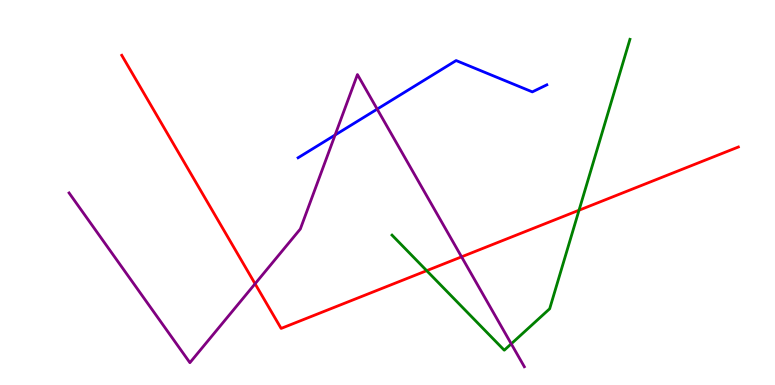[{'lines': ['blue', 'red'], 'intersections': []}, {'lines': ['green', 'red'], 'intersections': [{'x': 5.51, 'y': 2.97}, {'x': 7.47, 'y': 4.54}]}, {'lines': ['purple', 'red'], 'intersections': [{'x': 3.29, 'y': 2.63}, {'x': 5.96, 'y': 3.33}]}, {'lines': ['blue', 'green'], 'intersections': []}, {'lines': ['blue', 'purple'], 'intersections': [{'x': 4.32, 'y': 6.49}, {'x': 4.87, 'y': 7.17}]}, {'lines': ['green', 'purple'], 'intersections': [{'x': 6.6, 'y': 1.07}]}]